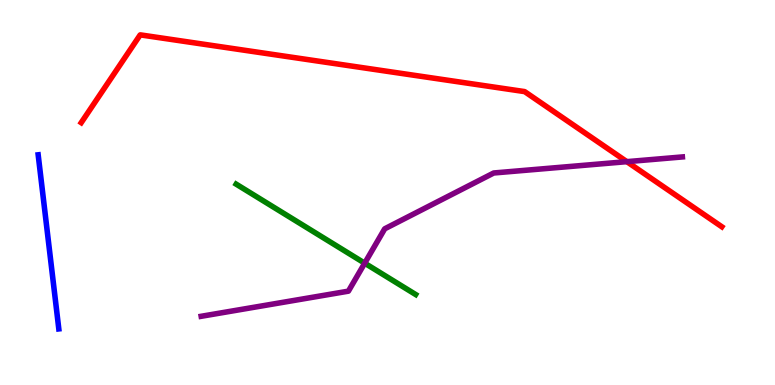[{'lines': ['blue', 'red'], 'intersections': []}, {'lines': ['green', 'red'], 'intersections': []}, {'lines': ['purple', 'red'], 'intersections': [{'x': 8.09, 'y': 5.8}]}, {'lines': ['blue', 'green'], 'intersections': []}, {'lines': ['blue', 'purple'], 'intersections': []}, {'lines': ['green', 'purple'], 'intersections': [{'x': 4.71, 'y': 3.16}]}]